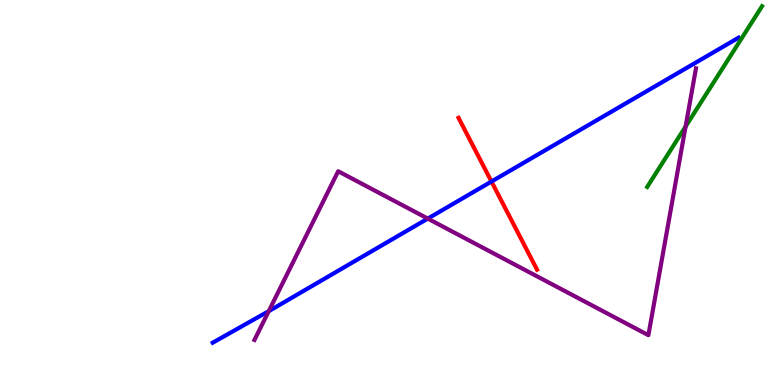[{'lines': ['blue', 'red'], 'intersections': [{'x': 6.34, 'y': 5.28}]}, {'lines': ['green', 'red'], 'intersections': []}, {'lines': ['purple', 'red'], 'intersections': []}, {'lines': ['blue', 'green'], 'intersections': []}, {'lines': ['blue', 'purple'], 'intersections': [{'x': 3.47, 'y': 1.92}, {'x': 5.52, 'y': 4.32}]}, {'lines': ['green', 'purple'], 'intersections': [{'x': 8.85, 'y': 6.71}]}]